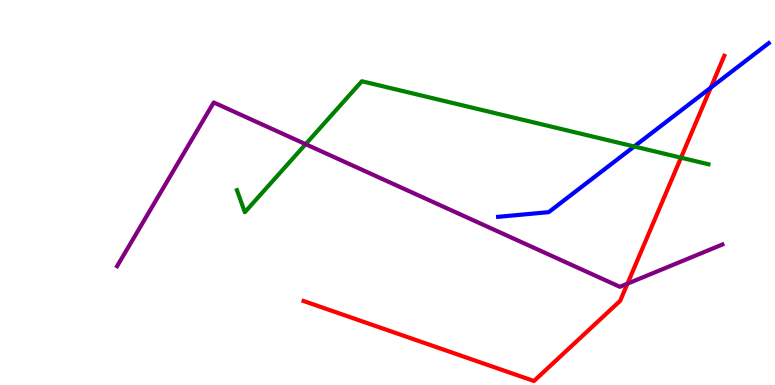[{'lines': ['blue', 'red'], 'intersections': [{'x': 9.17, 'y': 7.72}]}, {'lines': ['green', 'red'], 'intersections': [{'x': 8.79, 'y': 5.9}]}, {'lines': ['purple', 'red'], 'intersections': [{'x': 8.1, 'y': 2.63}]}, {'lines': ['blue', 'green'], 'intersections': [{'x': 8.18, 'y': 6.2}]}, {'lines': ['blue', 'purple'], 'intersections': []}, {'lines': ['green', 'purple'], 'intersections': [{'x': 3.94, 'y': 6.26}]}]